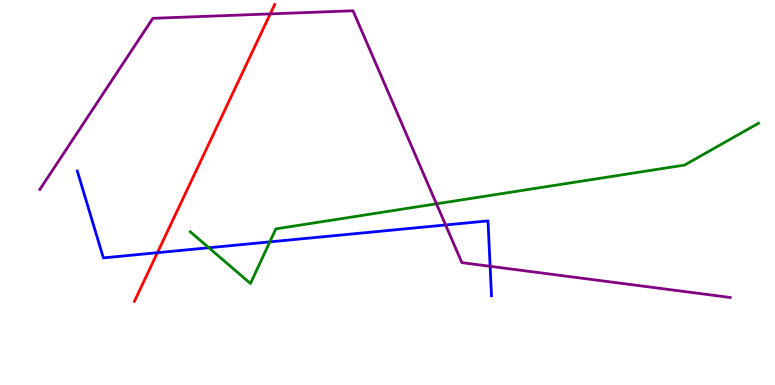[{'lines': ['blue', 'red'], 'intersections': [{'x': 2.03, 'y': 3.44}]}, {'lines': ['green', 'red'], 'intersections': []}, {'lines': ['purple', 'red'], 'intersections': [{'x': 3.49, 'y': 9.64}]}, {'lines': ['blue', 'green'], 'intersections': [{'x': 2.69, 'y': 3.57}, {'x': 3.48, 'y': 3.72}]}, {'lines': ['blue', 'purple'], 'intersections': [{'x': 5.75, 'y': 4.16}, {'x': 6.32, 'y': 3.08}]}, {'lines': ['green', 'purple'], 'intersections': [{'x': 5.63, 'y': 4.71}]}]